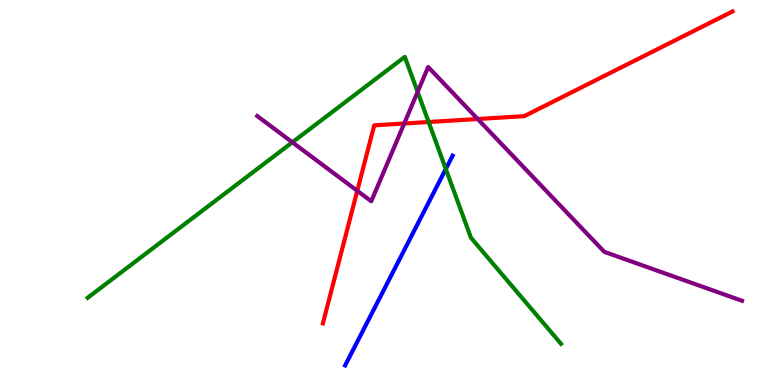[{'lines': ['blue', 'red'], 'intersections': []}, {'lines': ['green', 'red'], 'intersections': [{'x': 5.53, 'y': 6.83}]}, {'lines': ['purple', 'red'], 'intersections': [{'x': 4.61, 'y': 5.04}, {'x': 5.22, 'y': 6.79}, {'x': 6.16, 'y': 6.91}]}, {'lines': ['blue', 'green'], 'intersections': [{'x': 5.75, 'y': 5.61}]}, {'lines': ['blue', 'purple'], 'intersections': []}, {'lines': ['green', 'purple'], 'intersections': [{'x': 3.77, 'y': 6.3}, {'x': 5.39, 'y': 7.61}]}]